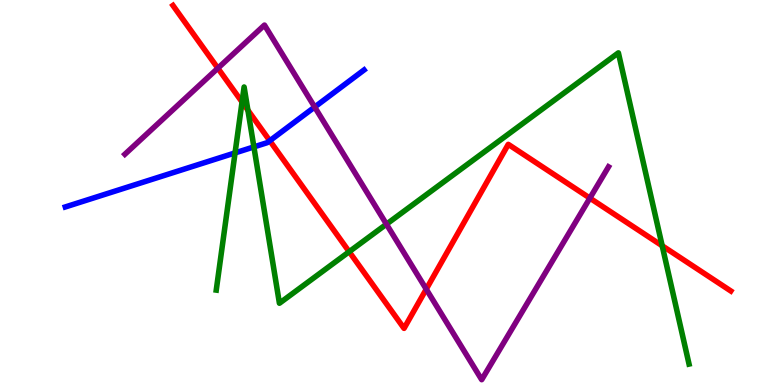[{'lines': ['blue', 'red'], 'intersections': [{'x': 3.48, 'y': 6.34}]}, {'lines': ['green', 'red'], 'intersections': [{'x': 3.12, 'y': 7.35}, {'x': 3.2, 'y': 7.14}, {'x': 4.51, 'y': 3.46}, {'x': 8.54, 'y': 3.62}]}, {'lines': ['purple', 'red'], 'intersections': [{'x': 2.81, 'y': 8.23}, {'x': 5.5, 'y': 2.49}, {'x': 7.61, 'y': 4.85}]}, {'lines': ['blue', 'green'], 'intersections': [{'x': 3.03, 'y': 6.03}, {'x': 3.28, 'y': 6.18}]}, {'lines': ['blue', 'purple'], 'intersections': [{'x': 4.06, 'y': 7.22}]}, {'lines': ['green', 'purple'], 'intersections': [{'x': 4.99, 'y': 4.18}]}]